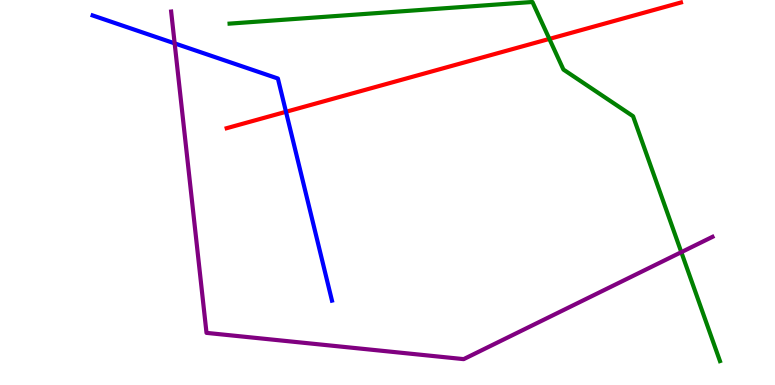[{'lines': ['blue', 'red'], 'intersections': [{'x': 3.69, 'y': 7.1}]}, {'lines': ['green', 'red'], 'intersections': [{'x': 7.09, 'y': 8.99}]}, {'lines': ['purple', 'red'], 'intersections': []}, {'lines': ['blue', 'green'], 'intersections': []}, {'lines': ['blue', 'purple'], 'intersections': [{'x': 2.25, 'y': 8.87}]}, {'lines': ['green', 'purple'], 'intersections': [{'x': 8.79, 'y': 3.45}]}]